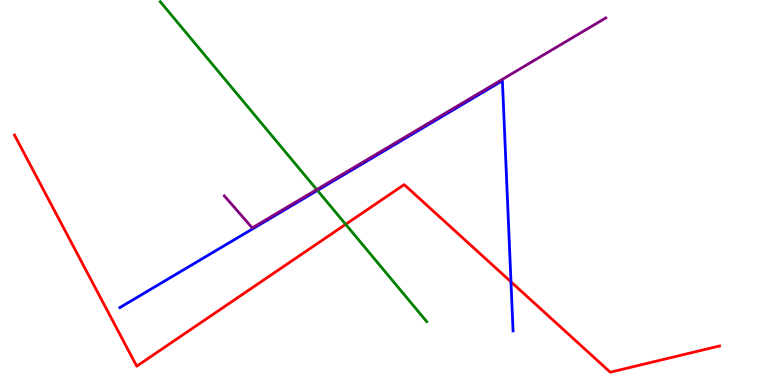[{'lines': ['blue', 'red'], 'intersections': [{'x': 6.59, 'y': 2.68}]}, {'lines': ['green', 'red'], 'intersections': [{'x': 4.46, 'y': 4.17}]}, {'lines': ['purple', 'red'], 'intersections': []}, {'lines': ['blue', 'green'], 'intersections': [{'x': 4.1, 'y': 5.05}]}, {'lines': ['blue', 'purple'], 'intersections': []}, {'lines': ['green', 'purple'], 'intersections': [{'x': 4.09, 'y': 5.08}]}]